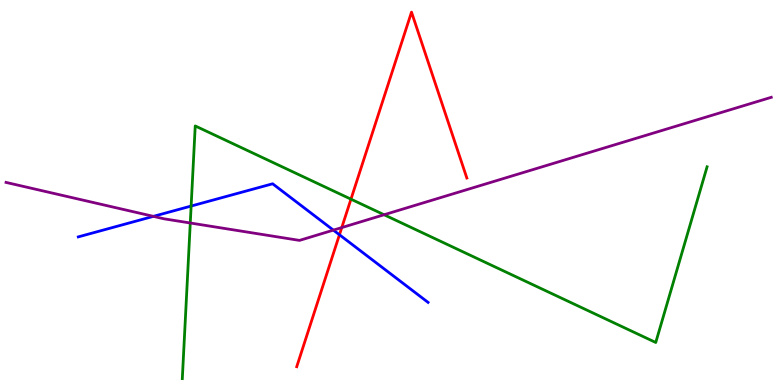[{'lines': ['blue', 'red'], 'intersections': [{'x': 4.38, 'y': 3.9}]}, {'lines': ['green', 'red'], 'intersections': [{'x': 4.53, 'y': 4.83}]}, {'lines': ['purple', 'red'], 'intersections': [{'x': 4.41, 'y': 4.09}]}, {'lines': ['blue', 'green'], 'intersections': [{'x': 2.47, 'y': 4.65}]}, {'lines': ['blue', 'purple'], 'intersections': [{'x': 1.98, 'y': 4.38}, {'x': 4.3, 'y': 4.02}]}, {'lines': ['green', 'purple'], 'intersections': [{'x': 2.46, 'y': 4.21}, {'x': 4.96, 'y': 4.42}]}]